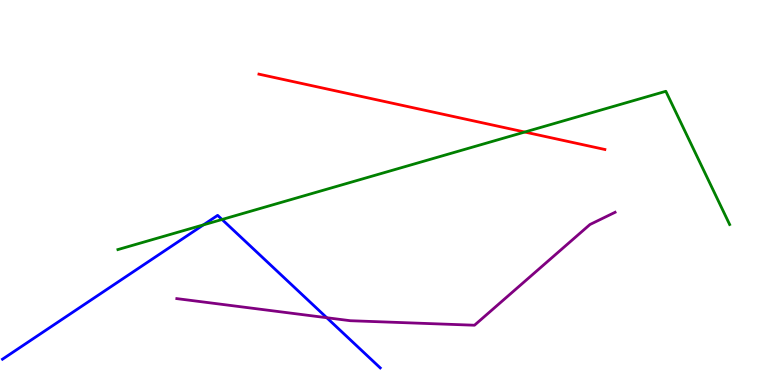[{'lines': ['blue', 'red'], 'intersections': []}, {'lines': ['green', 'red'], 'intersections': [{'x': 6.77, 'y': 6.57}]}, {'lines': ['purple', 'red'], 'intersections': []}, {'lines': ['blue', 'green'], 'intersections': [{'x': 2.62, 'y': 4.16}, {'x': 2.87, 'y': 4.3}]}, {'lines': ['blue', 'purple'], 'intersections': [{'x': 4.22, 'y': 1.75}]}, {'lines': ['green', 'purple'], 'intersections': []}]